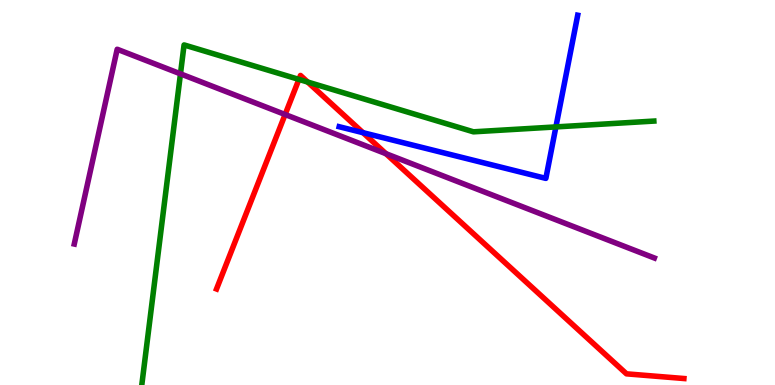[{'lines': ['blue', 'red'], 'intersections': [{'x': 4.68, 'y': 6.55}]}, {'lines': ['green', 'red'], 'intersections': [{'x': 3.86, 'y': 7.94}, {'x': 3.97, 'y': 7.87}]}, {'lines': ['purple', 'red'], 'intersections': [{'x': 3.68, 'y': 7.03}, {'x': 4.98, 'y': 6.01}]}, {'lines': ['blue', 'green'], 'intersections': [{'x': 7.17, 'y': 6.7}]}, {'lines': ['blue', 'purple'], 'intersections': []}, {'lines': ['green', 'purple'], 'intersections': [{'x': 2.33, 'y': 8.08}]}]